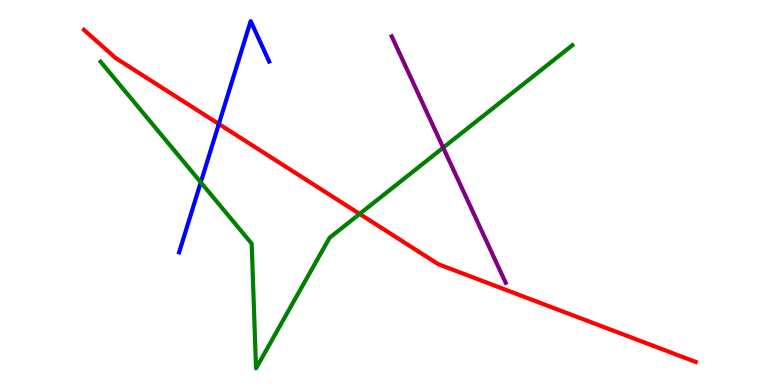[{'lines': ['blue', 'red'], 'intersections': [{'x': 2.82, 'y': 6.78}]}, {'lines': ['green', 'red'], 'intersections': [{'x': 4.64, 'y': 4.44}]}, {'lines': ['purple', 'red'], 'intersections': []}, {'lines': ['blue', 'green'], 'intersections': [{'x': 2.59, 'y': 5.26}]}, {'lines': ['blue', 'purple'], 'intersections': []}, {'lines': ['green', 'purple'], 'intersections': [{'x': 5.72, 'y': 6.16}]}]